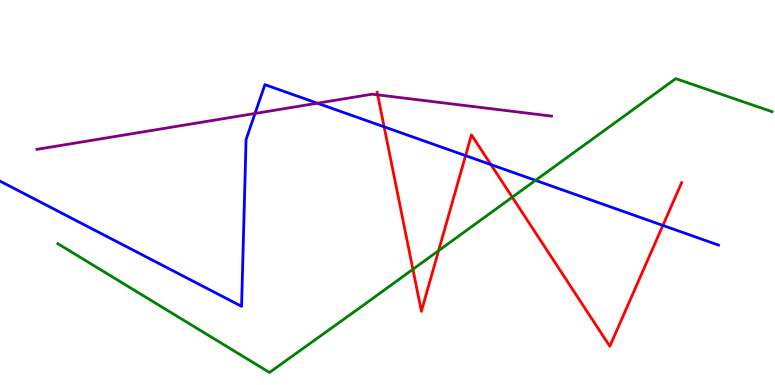[{'lines': ['blue', 'red'], 'intersections': [{'x': 4.96, 'y': 6.71}, {'x': 6.01, 'y': 5.96}, {'x': 6.33, 'y': 5.73}, {'x': 8.55, 'y': 4.14}]}, {'lines': ['green', 'red'], 'intersections': [{'x': 5.33, 'y': 3.01}, {'x': 5.66, 'y': 3.49}, {'x': 6.61, 'y': 4.88}]}, {'lines': ['purple', 'red'], 'intersections': [{'x': 4.87, 'y': 7.54}]}, {'lines': ['blue', 'green'], 'intersections': [{'x': 6.91, 'y': 5.32}]}, {'lines': ['blue', 'purple'], 'intersections': [{'x': 3.29, 'y': 7.05}, {'x': 4.1, 'y': 7.32}]}, {'lines': ['green', 'purple'], 'intersections': []}]